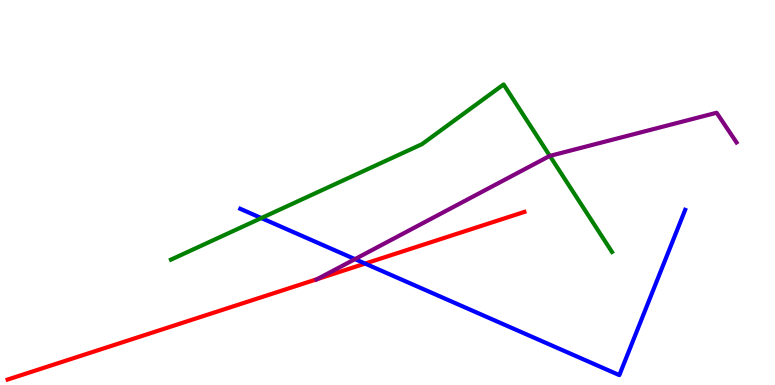[{'lines': ['blue', 'red'], 'intersections': [{'x': 4.71, 'y': 3.15}]}, {'lines': ['green', 'red'], 'intersections': []}, {'lines': ['purple', 'red'], 'intersections': [{'x': 4.09, 'y': 2.75}]}, {'lines': ['blue', 'green'], 'intersections': [{'x': 3.37, 'y': 4.34}]}, {'lines': ['blue', 'purple'], 'intersections': [{'x': 4.58, 'y': 3.27}]}, {'lines': ['green', 'purple'], 'intersections': [{'x': 7.09, 'y': 5.95}]}]